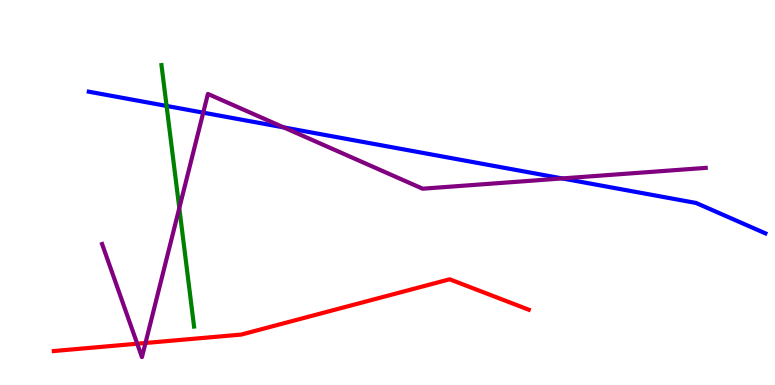[{'lines': ['blue', 'red'], 'intersections': []}, {'lines': ['green', 'red'], 'intersections': []}, {'lines': ['purple', 'red'], 'intersections': [{'x': 1.77, 'y': 1.07}, {'x': 1.88, 'y': 1.09}]}, {'lines': ['blue', 'green'], 'intersections': [{'x': 2.15, 'y': 7.25}]}, {'lines': ['blue', 'purple'], 'intersections': [{'x': 2.62, 'y': 7.07}, {'x': 3.66, 'y': 6.69}, {'x': 7.25, 'y': 5.37}]}, {'lines': ['green', 'purple'], 'intersections': [{'x': 2.31, 'y': 4.59}]}]